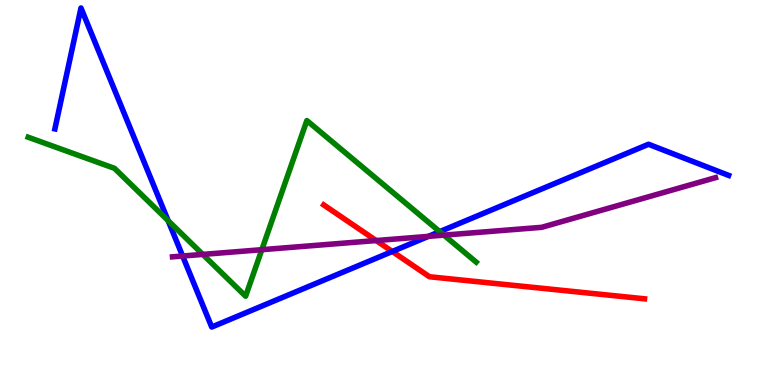[{'lines': ['blue', 'red'], 'intersections': [{'x': 5.06, 'y': 3.47}]}, {'lines': ['green', 'red'], 'intersections': []}, {'lines': ['purple', 'red'], 'intersections': [{'x': 4.85, 'y': 3.75}]}, {'lines': ['blue', 'green'], 'intersections': [{'x': 2.17, 'y': 4.27}, {'x': 5.67, 'y': 3.98}]}, {'lines': ['blue', 'purple'], 'intersections': [{'x': 2.36, 'y': 3.35}, {'x': 5.53, 'y': 3.86}]}, {'lines': ['green', 'purple'], 'intersections': [{'x': 2.62, 'y': 3.39}, {'x': 3.38, 'y': 3.51}, {'x': 5.73, 'y': 3.89}]}]